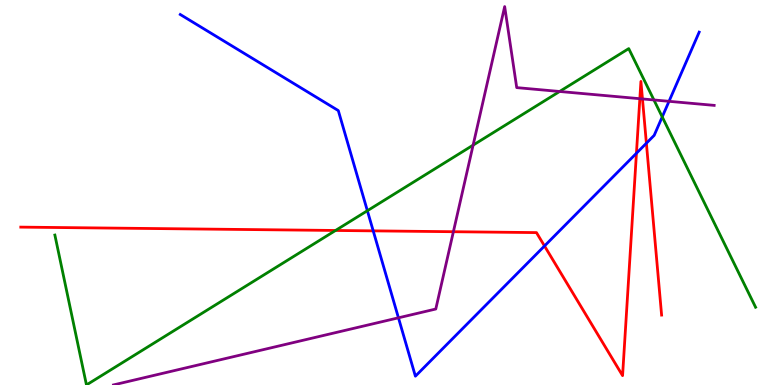[{'lines': ['blue', 'red'], 'intersections': [{'x': 4.82, 'y': 4.0}, {'x': 7.03, 'y': 3.61}, {'x': 8.21, 'y': 6.02}, {'x': 8.34, 'y': 6.28}]}, {'lines': ['green', 'red'], 'intersections': [{'x': 4.33, 'y': 4.01}]}, {'lines': ['purple', 'red'], 'intersections': [{'x': 5.85, 'y': 3.98}, {'x': 8.26, 'y': 7.44}, {'x': 8.29, 'y': 7.43}]}, {'lines': ['blue', 'green'], 'intersections': [{'x': 4.74, 'y': 4.53}, {'x': 8.54, 'y': 6.96}]}, {'lines': ['blue', 'purple'], 'intersections': [{'x': 5.14, 'y': 1.75}, {'x': 8.63, 'y': 7.37}]}, {'lines': ['green', 'purple'], 'intersections': [{'x': 6.1, 'y': 6.23}, {'x': 7.22, 'y': 7.62}, {'x': 8.44, 'y': 7.4}]}]